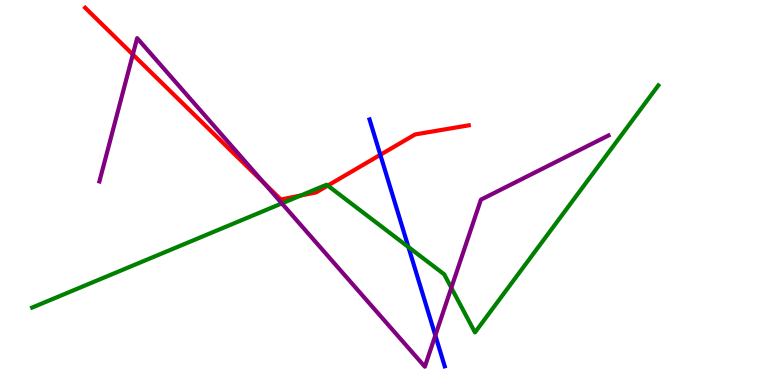[{'lines': ['blue', 'red'], 'intersections': [{'x': 4.91, 'y': 5.98}]}, {'lines': ['green', 'red'], 'intersections': [{'x': 3.88, 'y': 4.92}, {'x': 4.23, 'y': 5.18}]}, {'lines': ['purple', 'red'], 'intersections': [{'x': 1.71, 'y': 8.58}, {'x': 3.41, 'y': 5.24}]}, {'lines': ['blue', 'green'], 'intersections': [{'x': 5.27, 'y': 3.58}]}, {'lines': ['blue', 'purple'], 'intersections': [{'x': 5.62, 'y': 1.29}]}, {'lines': ['green', 'purple'], 'intersections': [{'x': 3.64, 'y': 4.72}, {'x': 5.82, 'y': 2.53}]}]